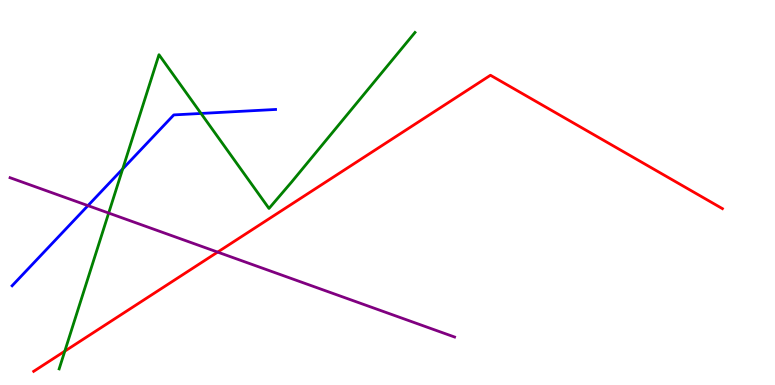[{'lines': ['blue', 'red'], 'intersections': []}, {'lines': ['green', 'red'], 'intersections': [{'x': 0.836, 'y': 0.879}]}, {'lines': ['purple', 'red'], 'intersections': [{'x': 2.81, 'y': 3.45}]}, {'lines': ['blue', 'green'], 'intersections': [{'x': 1.58, 'y': 5.61}, {'x': 2.59, 'y': 7.05}]}, {'lines': ['blue', 'purple'], 'intersections': [{'x': 1.13, 'y': 4.66}]}, {'lines': ['green', 'purple'], 'intersections': [{'x': 1.4, 'y': 4.47}]}]